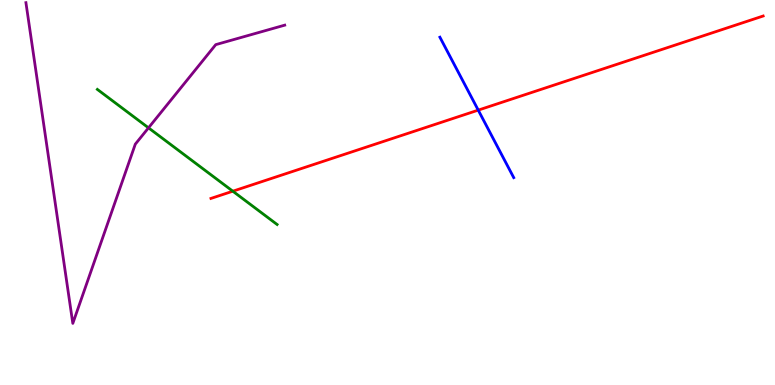[{'lines': ['blue', 'red'], 'intersections': [{'x': 6.17, 'y': 7.14}]}, {'lines': ['green', 'red'], 'intersections': [{'x': 3.0, 'y': 5.03}]}, {'lines': ['purple', 'red'], 'intersections': []}, {'lines': ['blue', 'green'], 'intersections': []}, {'lines': ['blue', 'purple'], 'intersections': []}, {'lines': ['green', 'purple'], 'intersections': [{'x': 1.92, 'y': 6.68}]}]